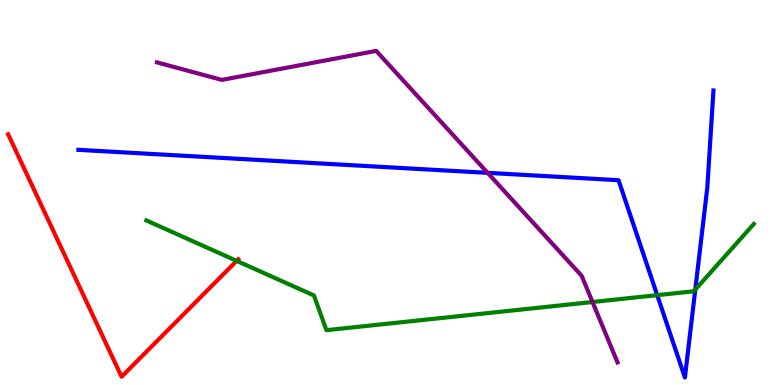[{'lines': ['blue', 'red'], 'intersections': []}, {'lines': ['green', 'red'], 'intersections': [{'x': 3.05, 'y': 3.22}]}, {'lines': ['purple', 'red'], 'intersections': []}, {'lines': ['blue', 'green'], 'intersections': [{'x': 8.48, 'y': 2.33}, {'x': 8.97, 'y': 2.48}]}, {'lines': ['blue', 'purple'], 'intersections': [{'x': 6.29, 'y': 5.51}]}, {'lines': ['green', 'purple'], 'intersections': [{'x': 7.65, 'y': 2.16}]}]